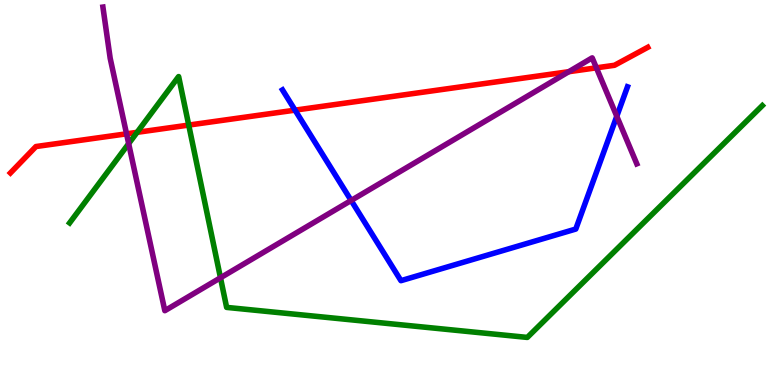[{'lines': ['blue', 'red'], 'intersections': [{'x': 3.81, 'y': 7.14}]}, {'lines': ['green', 'red'], 'intersections': [{'x': 1.77, 'y': 6.56}, {'x': 2.44, 'y': 6.75}]}, {'lines': ['purple', 'red'], 'intersections': [{'x': 1.63, 'y': 6.52}, {'x': 7.34, 'y': 8.14}, {'x': 7.7, 'y': 8.24}]}, {'lines': ['blue', 'green'], 'intersections': []}, {'lines': ['blue', 'purple'], 'intersections': [{'x': 4.53, 'y': 4.79}, {'x': 7.96, 'y': 6.98}]}, {'lines': ['green', 'purple'], 'intersections': [{'x': 1.66, 'y': 6.27}, {'x': 2.84, 'y': 2.79}]}]